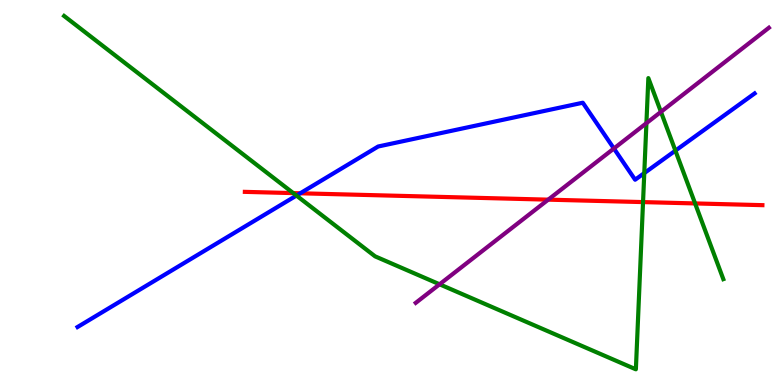[{'lines': ['blue', 'red'], 'intersections': [{'x': 3.87, 'y': 4.98}]}, {'lines': ['green', 'red'], 'intersections': [{'x': 3.78, 'y': 4.98}, {'x': 8.3, 'y': 4.75}, {'x': 8.97, 'y': 4.72}]}, {'lines': ['purple', 'red'], 'intersections': [{'x': 7.07, 'y': 4.81}]}, {'lines': ['blue', 'green'], 'intersections': [{'x': 3.83, 'y': 4.92}, {'x': 8.31, 'y': 5.5}, {'x': 8.71, 'y': 6.09}]}, {'lines': ['blue', 'purple'], 'intersections': [{'x': 7.92, 'y': 6.14}]}, {'lines': ['green', 'purple'], 'intersections': [{'x': 5.67, 'y': 2.62}, {'x': 8.34, 'y': 6.8}, {'x': 8.53, 'y': 7.09}]}]